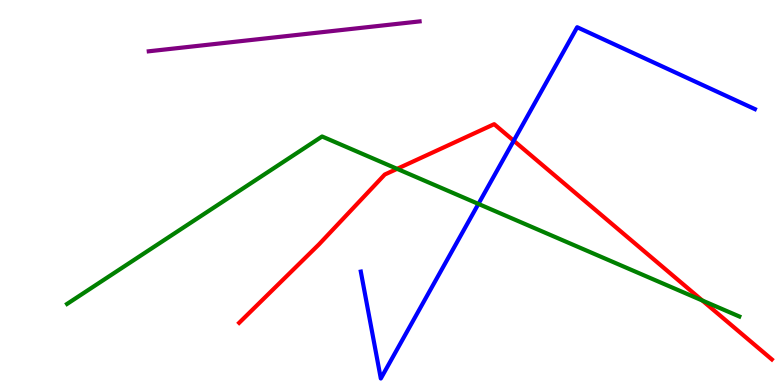[{'lines': ['blue', 'red'], 'intersections': [{'x': 6.63, 'y': 6.34}]}, {'lines': ['green', 'red'], 'intersections': [{'x': 5.12, 'y': 5.61}, {'x': 9.06, 'y': 2.19}]}, {'lines': ['purple', 'red'], 'intersections': []}, {'lines': ['blue', 'green'], 'intersections': [{'x': 6.17, 'y': 4.7}]}, {'lines': ['blue', 'purple'], 'intersections': []}, {'lines': ['green', 'purple'], 'intersections': []}]